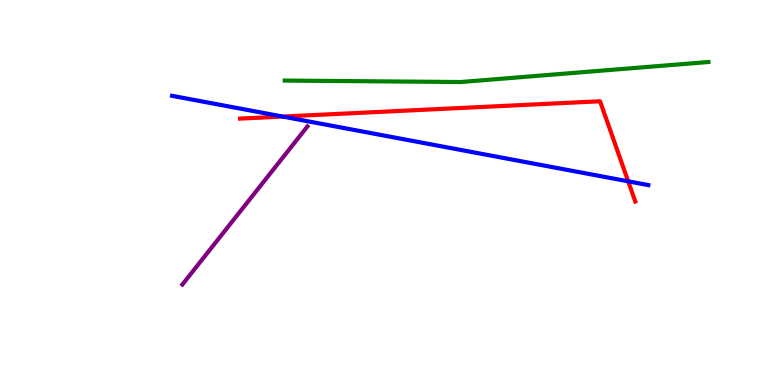[{'lines': ['blue', 'red'], 'intersections': [{'x': 3.65, 'y': 6.97}, {'x': 8.11, 'y': 5.29}]}, {'lines': ['green', 'red'], 'intersections': []}, {'lines': ['purple', 'red'], 'intersections': []}, {'lines': ['blue', 'green'], 'intersections': []}, {'lines': ['blue', 'purple'], 'intersections': []}, {'lines': ['green', 'purple'], 'intersections': []}]